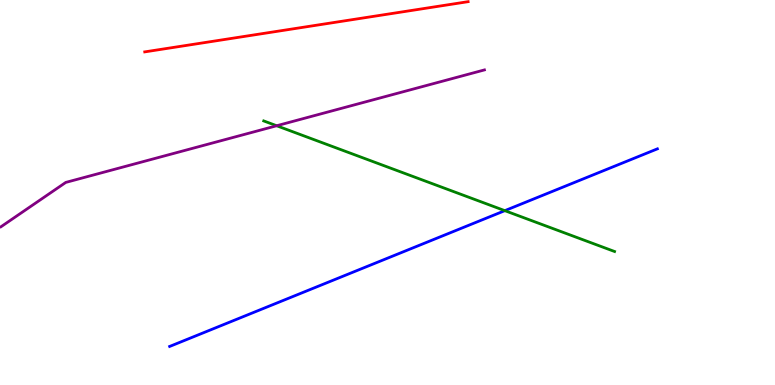[{'lines': ['blue', 'red'], 'intersections': []}, {'lines': ['green', 'red'], 'intersections': []}, {'lines': ['purple', 'red'], 'intersections': []}, {'lines': ['blue', 'green'], 'intersections': [{'x': 6.51, 'y': 4.53}]}, {'lines': ['blue', 'purple'], 'intersections': []}, {'lines': ['green', 'purple'], 'intersections': [{'x': 3.57, 'y': 6.73}]}]